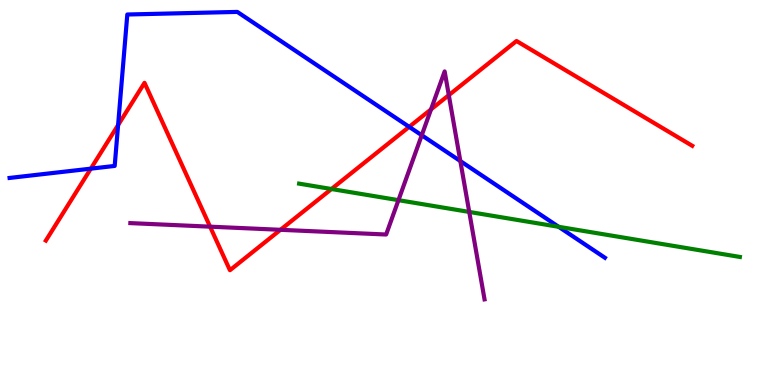[{'lines': ['blue', 'red'], 'intersections': [{'x': 1.17, 'y': 5.62}, {'x': 1.52, 'y': 6.75}, {'x': 5.28, 'y': 6.71}]}, {'lines': ['green', 'red'], 'intersections': [{'x': 4.28, 'y': 5.09}]}, {'lines': ['purple', 'red'], 'intersections': [{'x': 2.71, 'y': 4.11}, {'x': 3.62, 'y': 4.03}, {'x': 5.56, 'y': 7.16}, {'x': 5.79, 'y': 7.53}]}, {'lines': ['blue', 'green'], 'intersections': [{'x': 7.21, 'y': 4.11}]}, {'lines': ['blue', 'purple'], 'intersections': [{'x': 5.44, 'y': 6.49}, {'x': 5.94, 'y': 5.82}]}, {'lines': ['green', 'purple'], 'intersections': [{'x': 5.14, 'y': 4.8}, {'x': 6.05, 'y': 4.5}]}]